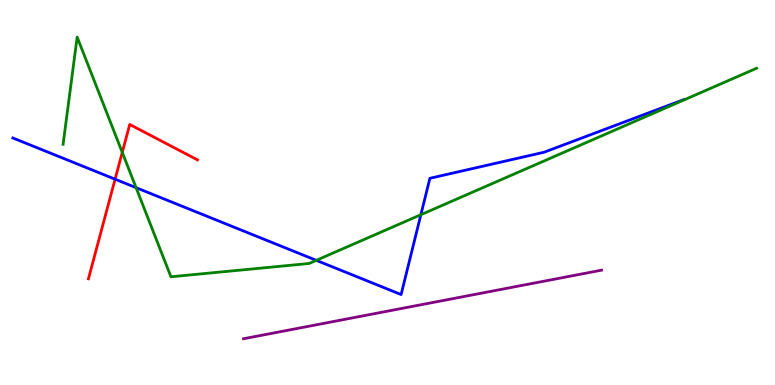[{'lines': ['blue', 'red'], 'intersections': [{'x': 1.48, 'y': 5.35}]}, {'lines': ['green', 'red'], 'intersections': [{'x': 1.58, 'y': 6.04}]}, {'lines': ['purple', 'red'], 'intersections': []}, {'lines': ['blue', 'green'], 'intersections': [{'x': 1.76, 'y': 5.13}, {'x': 4.08, 'y': 3.24}, {'x': 5.43, 'y': 4.42}]}, {'lines': ['blue', 'purple'], 'intersections': []}, {'lines': ['green', 'purple'], 'intersections': []}]